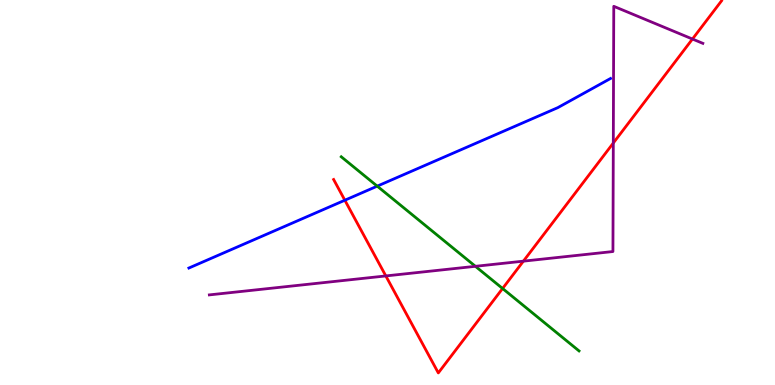[{'lines': ['blue', 'red'], 'intersections': [{'x': 4.45, 'y': 4.8}]}, {'lines': ['green', 'red'], 'intersections': [{'x': 6.48, 'y': 2.51}]}, {'lines': ['purple', 'red'], 'intersections': [{'x': 4.98, 'y': 2.83}, {'x': 6.75, 'y': 3.22}, {'x': 7.91, 'y': 6.29}, {'x': 8.93, 'y': 8.99}]}, {'lines': ['blue', 'green'], 'intersections': [{'x': 4.87, 'y': 5.16}]}, {'lines': ['blue', 'purple'], 'intersections': []}, {'lines': ['green', 'purple'], 'intersections': [{'x': 6.13, 'y': 3.08}]}]